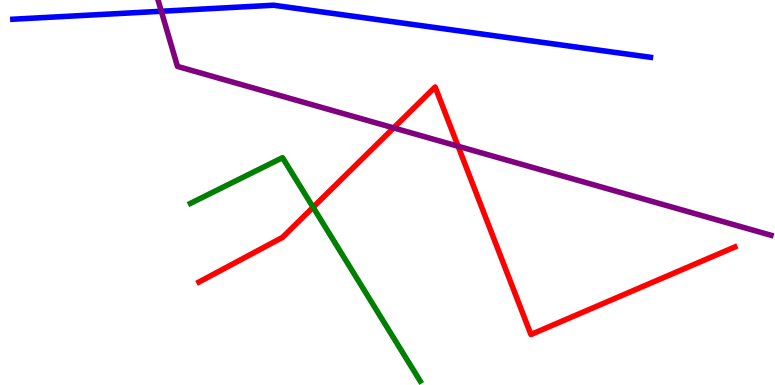[{'lines': ['blue', 'red'], 'intersections': []}, {'lines': ['green', 'red'], 'intersections': [{'x': 4.04, 'y': 4.62}]}, {'lines': ['purple', 'red'], 'intersections': [{'x': 5.08, 'y': 6.68}, {'x': 5.91, 'y': 6.2}]}, {'lines': ['blue', 'green'], 'intersections': []}, {'lines': ['blue', 'purple'], 'intersections': [{'x': 2.08, 'y': 9.71}]}, {'lines': ['green', 'purple'], 'intersections': []}]